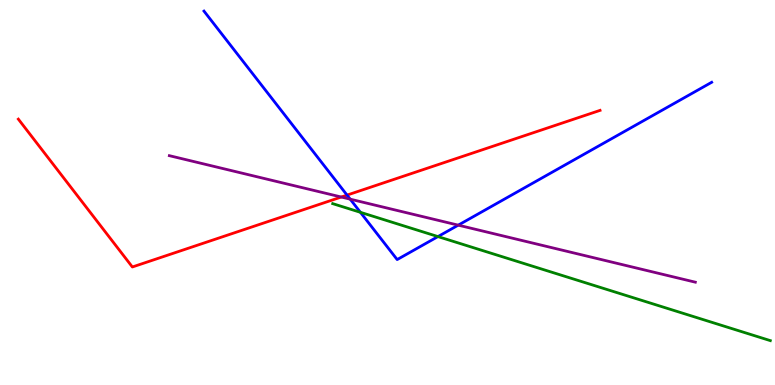[{'lines': ['blue', 'red'], 'intersections': [{'x': 4.48, 'y': 4.93}]}, {'lines': ['green', 'red'], 'intersections': []}, {'lines': ['purple', 'red'], 'intersections': [{'x': 4.4, 'y': 4.88}]}, {'lines': ['blue', 'green'], 'intersections': [{'x': 4.65, 'y': 4.49}, {'x': 5.65, 'y': 3.85}]}, {'lines': ['blue', 'purple'], 'intersections': [{'x': 4.52, 'y': 4.83}, {'x': 5.91, 'y': 4.15}]}, {'lines': ['green', 'purple'], 'intersections': []}]